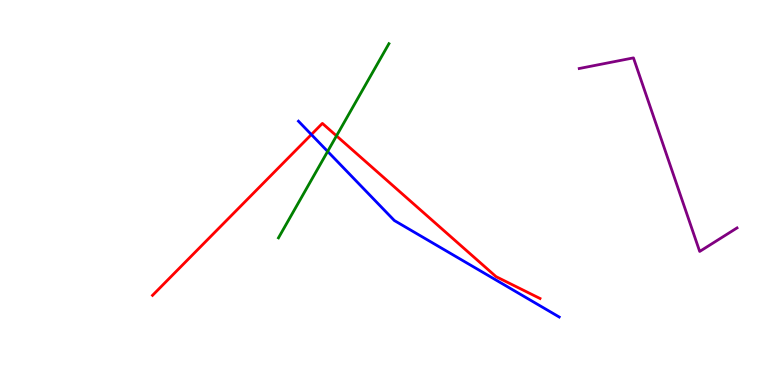[{'lines': ['blue', 'red'], 'intersections': [{'x': 4.02, 'y': 6.51}]}, {'lines': ['green', 'red'], 'intersections': [{'x': 4.34, 'y': 6.47}]}, {'lines': ['purple', 'red'], 'intersections': []}, {'lines': ['blue', 'green'], 'intersections': [{'x': 4.23, 'y': 6.07}]}, {'lines': ['blue', 'purple'], 'intersections': []}, {'lines': ['green', 'purple'], 'intersections': []}]